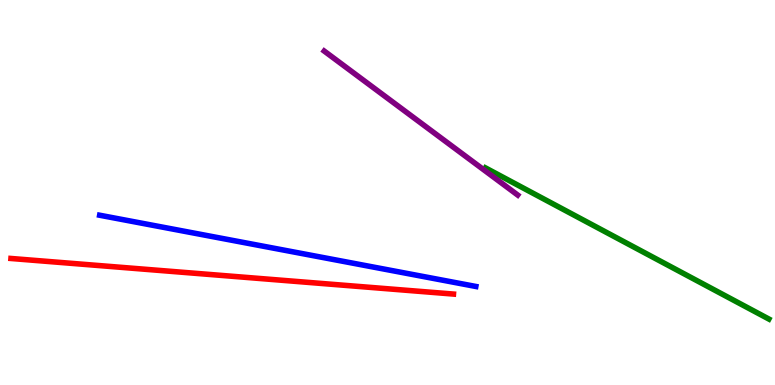[{'lines': ['blue', 'red'], 'intersections': []}, {'lines': ['green', 'red'], 'intersections': []}, {'lines': ['purple', 'red'], 'intersections': []}, {'lines': ['blue', 'green'], 'intersections': []}, {'lines': ['blue', 'purple'], 'intersections': []}, {'lines': ['green', 'purple'], 'intersections': []}]